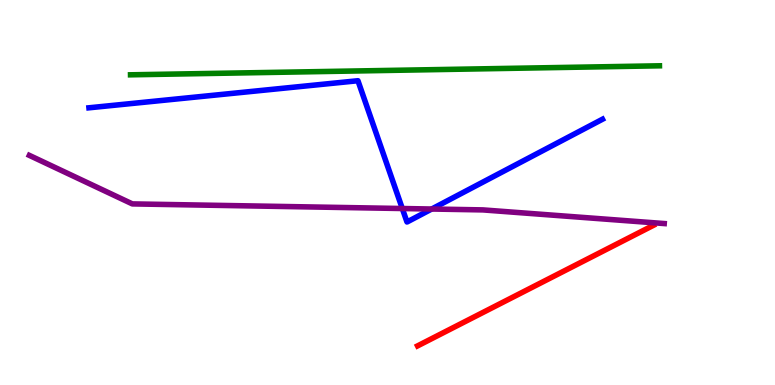[{'lines': ['blue', 'red'], 'intersections': []}, {'lines': ['green', 'red'], 'intersections': []}, {'lines': ['purple', 'red'], 'intersections': []}, {'lines': ['blue', 'green'], 'intersections': []}, {'lines': ['blue', 'purple'], 'intersections': [{'x': 5.19, 'y': 4.58}, {'x': 5.57, 'y': 4.57}]}, {'lines': ['green', 'purple'], 'intersections': []}]